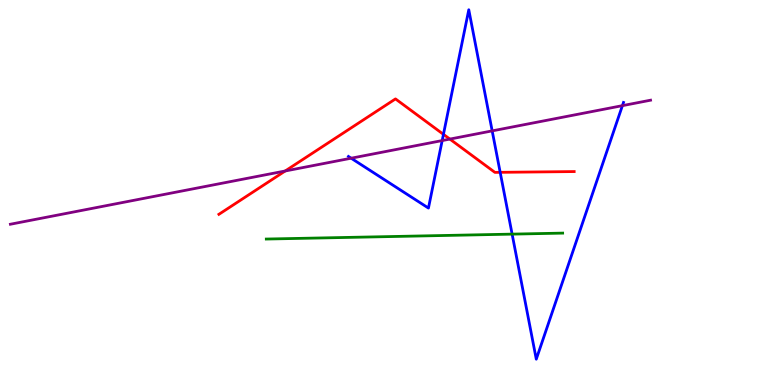[{'lines': ['blue', 'red'], 'intersections': [{'x': 5.72, 'y': 6.51}, {'x': 6.45, 'y': 5.52}]}, {'lines': ['green', 'red'], 'intersections': []}, {'lines': ['purple', 'red'], 'intersections': [{'x': 3.68, 'y': 5.56}, {'x': 5.8, 'y': 6.39}]}, {'lines': ['blue', 'green'], 'intersections': [{'x': 6.61, 'y': 3.92}]}, {'lines': ['blue', 'purple'], 'intersections': [{'x': 4.53, 'y': 5.89}, {'x': 5.71, 'y': 6.35}, {'x': 6.35, 'y': 6.6}, {'x': 8.03, 'y': 7.26}]}, {'lines': ['green', 'purple'], 'intersections': []}]